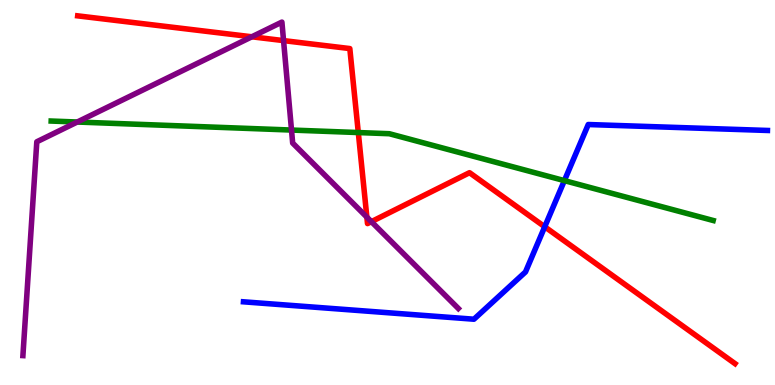[{'lines': ['blue', 'red'], 'intersections': [{'x': 7.03, 'y': 4.11}]}, {'lines': ['green', 'red'], 'intersections': [{'x': 4.62, 'y': 6.56}]}, {'lines': ['purple', 'red'], 'intersections': [{'x': 3.25, 'y': 9.04}, {'x': 3.66, 'y': 8.95}, {'x': 4.73, 'y': 4.36}, {'x': 4.79, 'y': 4.24}]}, {'lines': ['blue', 'green'], 'intersections': [{'x': 7.28, 'y': 5.31}]}, {'lines': ['blue', 'purple'], 'intersections': []}, {'lines': ['green', 'purple'], 'intersections': [{'x': 0.997, 'y': 6.83}, {'x': 3.76, 'y': 6.62}]}]